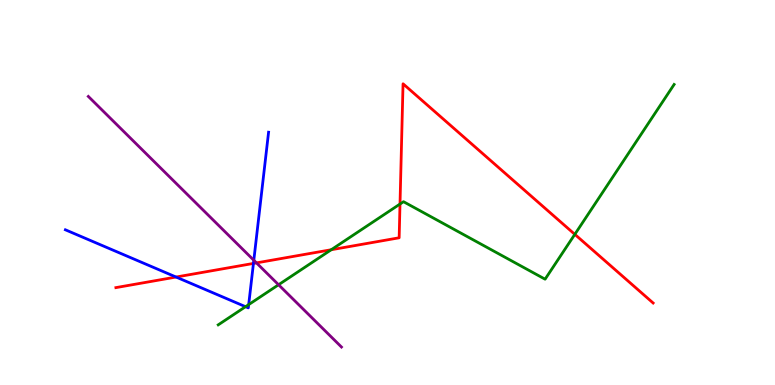[{'lines': ['blue', 'red'], 'intersections': [{'x': 2.27, 'y': 2.8}, {'x': 3.27, 'y': 3.16}]}, {'lines': ['green', 'red'], 'intersections': [{'x': 4.27, 'y': 3.51}, {'x': 5.16, 'y': 4.7}, {'x': 7.42, 'y': 3.91}]}, {'lines': ['purple', 'red'], 'intersections': [{'x': 3.31, 'y': 3.17}]}, {'lines': ['blue', 'green'], 'intersections': [{'x': 3.17, 'y': 2.03}, {'x': 3.21, 'y': 2.09}]}, {'lines': ['blue', 'purple'], 'intersections': [{'x': 3.27, 'y': 3.24}]}, {'lines': ['green', 'purple'], 'intersections': [{'x': 3.59, 'y': 2.6}]}]